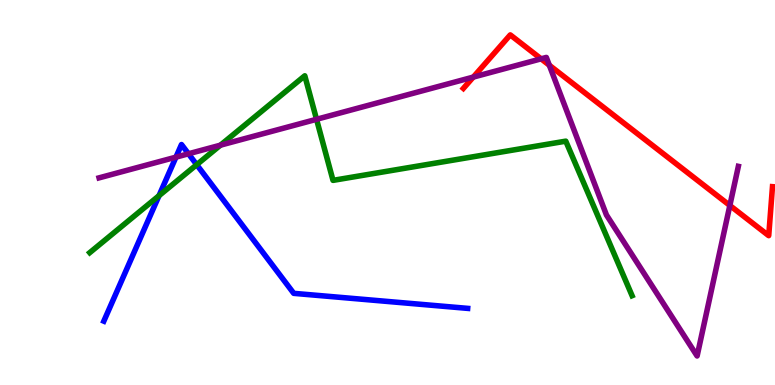[{'lines': ['blue', 'red'], 'intersections': []}, {'lines': ['green', 'red'], 'intersections': []}, {'lines': ['purple', 'red'], 'intersections': [{'x': 6.11, 'y': 8.0}, {'x': 6.98, 'y': 8.47}, {'x': 7.09, 'y': 8.31}, {'x': 9.42, 'y': 4.66}]}, {'lines': ['blue', 'green'], 'intersections': [{'x': 2.05, 'y': 4.92}, {'x': 2.54, 'y': 5.72}]}, {'lines': ['blue', 'purple'], 'intersections': [{'x': 2.27, 'y': 5.92}, {'x': 2.43, 'y': 6.01}]}, {'lines': ['green', 'purple'], 'intersections': [{'x': 2.84, 'y': 6.23}, {'x': 4.08, 'y': 6.9}]}]